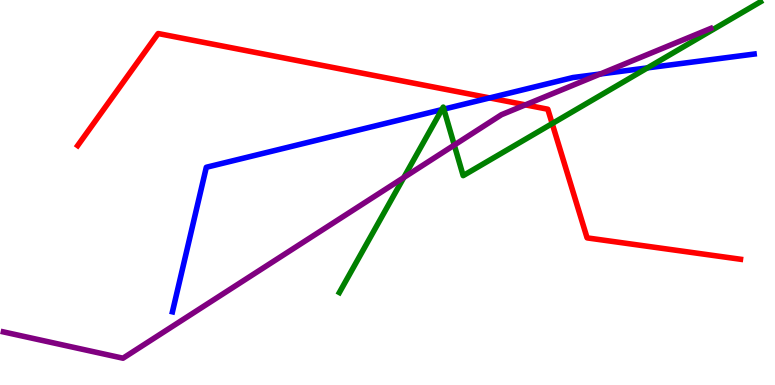[{'lines': ['blue', 'red'], 'intersections': [{'x': 6.32, 'y': 7.46}]}, {'lines': ['green', 'red'], 'intersections': [{'x': 7.12, 'y': 6.79}]}, {'lines': ['purple', 'red'], 'intersections': [{'x': 6.78, 'y': 7.28}]}, {'lines': ['blue', 'green'], 'intersections': [{'x': 5.7, 'y': 7.15}, {'x': 5.73, 'y': 7.17}, {'x': 8.35, 'y': 8.24}]}, {'lines': ['blue', 'purple'], 'intersections': [{'x': 7.74, 'y': 8.08}]}, {'lines': ['green', 'purple'], 'intersections': [{'x': 5.21, 'y': 5.39}, {'x': 5.86, 'y': 6.23}]}]